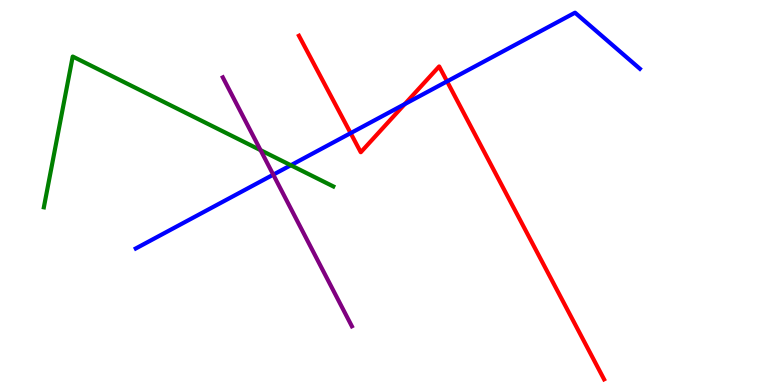[{'lines': ['blue', 'red'], 'intersections': [{'x': 4.52, 'y': 6.54}, {'x': 5.22, 'y': 7.3}, {'x': 5.77, 'y': 7.89}]}, {'lines': ['green', 'red'], 'intersections': []}, {'lines': ['purple', 'red'], 'intersections': []}, {'lines': ['blue', 'green'], 'intersections': [{'x': 3.75, 'y': 5.71}]}, {'lines': ['blue', 'purple'], 'intersections': [{'x': 3.53, 'y': 5.46}]}, {'lines': ['green', 'purple'], 'intersections': [{'x': 3.36, 'y': 6.1}]}]